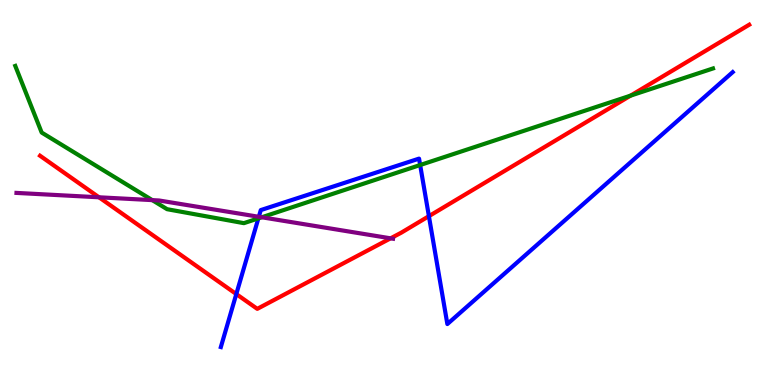[{'lines': ['blue', 'red'], 'intersections': [{'x': 3.05, 'y': 2.36}, {'x': 5.53, 'y': 4.39}]}, {'lines': ['green', 'red'], 'intersections': [{'x': 8.14, 'y': 7.52}]}, {'lines': ['purple', 'red'], 'intersections': [{'x': 1.28, 'y': 4.88}, {'x': 5.04, 'y': 3.81}]}, {'lines': ['blue', 'green'], 'intersections': [{'x': 3.33, 'y': 4.33}, {'x': 5.42, 'y': 5.71}]}, {'lines': ['blue', 'purple'], 'intersections': [{'x': 3.34, 'y': 4.37}]}, {'lines': ['green', 'purple'], 'intersections': [{'x': 1.96, 'y': 4.8}, {'x': 3.38, 'y': 4.36}]}]